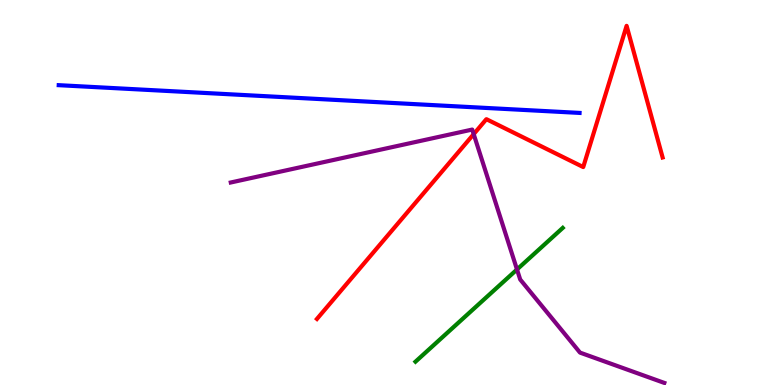[{'lines': ['blue', 'red'], 'intersections': []}, {'lines': ['green', 'red'], 'intersections': []}, {'lines': ['purple', 'red'], 'intersections': [{'x': 6.11, 'y': 6.52}]}, {'lines': ['blue', 'green'], 'intersections': []}, {'lines': ['blue', 'purple'], 'intersections': []}, {'lines': ['green', 'purple'], 'intersections': [{'x': 6.67, 'y': 3.0}]}]